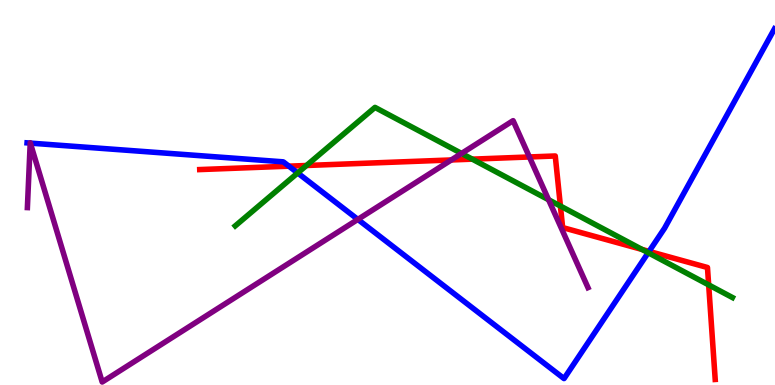[{'lines': ['blue', 'red'], 'intersections': [{'x': 3.73, 'y': 5.68}, {'x': 8.38, 'y': 3.47}]}, {'lines': ['green', 'red'], 'intersections': [{'x': 3.95, 'y': 5.7}, {'x': 6.09, 'y': 5.87}, {'x': 7.23, 'y': 4.65}, {'x': 8.28, 'y': 3.52}, {'x': 9.14, 'y': 2.6}]}, {'lines': ['purple', 'red'], 'intersections': [{'x': 5.82, 'y': 5.85}, {'x': 6.83, 'y': 5.92}]}, {'lines': ['blue', 'green'], 'intersections': [{'x': 3.84, 'y': 5.51}, {'x': 8.36, 'y': 3.44}]}, {'lines': ['blue', 'purple'], 'intersections': [{'x': 0.39, 'y': 6.28}, {'x': 0.392, 'y': 6.28}, {'x': 4.62, 'y': 4.3}]}, {'lines': ['green', 'purple'], 'intersections': [{'x': 5.96, 'y': 6.01}, {'x': 7.08, 'y': 4.81}]}]